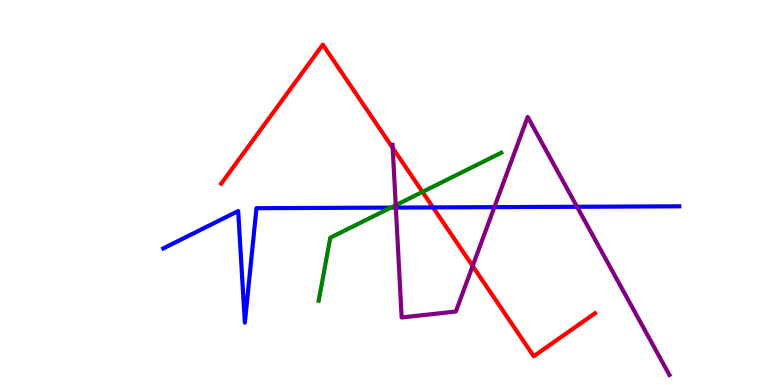[{'lines': ['blue', 'red'], 'intersections': [{'x': 5.59, 'y': 4.61}]}, {'lines': ['green', 'red'], 'intersections': [{'x': 5.45, 'y': 5.02}]}, {'lines': ['purple', 'red'], 'intersections': [{'x': 5.07, 'y': 6.16}, {'x': 6.1, 'y': 3.09}]}, {'lines': ['blue', 'green'], 'intersections': [{'x': 5.04, 'y': 4.61}]}, {'lines': ['blue', 'purple'], 'intersections': [{'x': 5.11, 'y': 4.61}, {'x': 6.38, 'y': 4.62}, {'x': 7.45, 'y': 4.63}]}, {'lines': ['green', 'purple'], 'intersections': [{'x': 5.11, 'y': 4.67}]}]